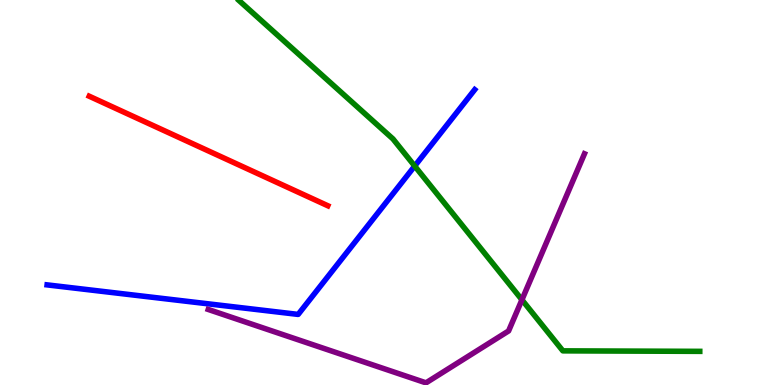[{'lines': ['blue', 'red'], 'intersections': []}, {'lines': ['green', 'red'], 'intersections': []}, {'lines': ['purple', 'red'], 'intersections': []}, {'lines': ['blue', 'green'], 'intersections': [{'x': 5.35, 'y': 5.69}]}, {'lines': ['blue', 'purple'], 'intersections': []}, {'lines': ['green', 'purple'], 'intersections': [{'x': 6.73, 'y': 2.21}]}]